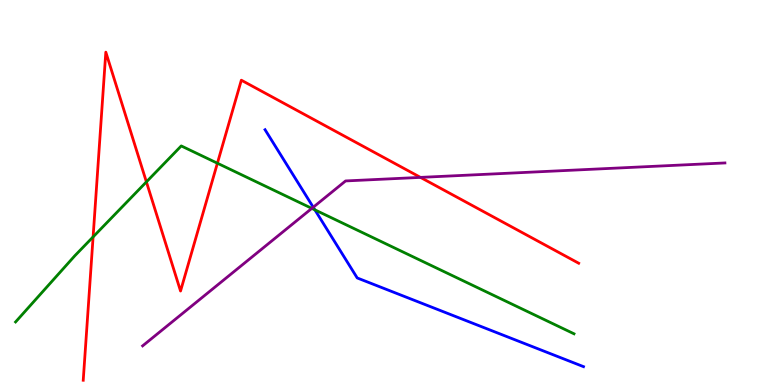[{'lines': ['blue', 'red'], 'intersections': []}, {'lines': ['green', 'red'], 'intersections': [{'x': 1.2, 'y': 3.85}, {'x': 1.89, 'y': 5.28}, {'x': 2.81, 'y': 5.76}]}, {'lines': ['purple', 'red'], 'intersections': [{'x': 5.43, 'y': 5.39}]}, {'lines': ['blue', 'green'], 'intersections': [{'x': 4.06, 'y': 4.55}]}, {'lines': ['blue', 'purple'], 'intersections': [{'x': 4.04, 'y': 4.62}]}, {'lines': ['green', 'purple'], 'intersections': [{'x': 4.02, 'y': 4.59}]}]